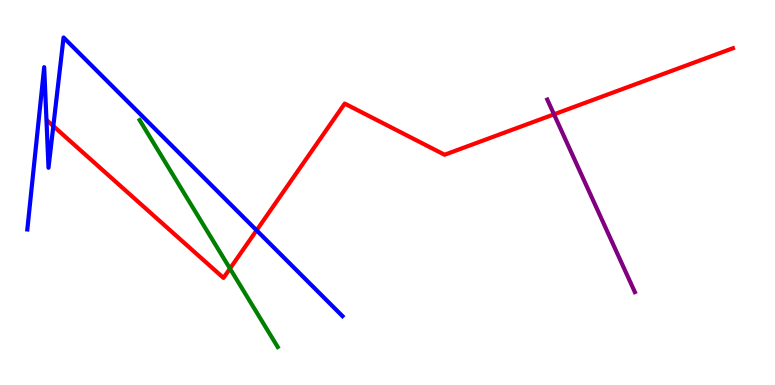[{'lines': ['blue', 'red'], 'intersections': [{'x': 0.688, 'y': 6.73}, {'x': 3.31, 'y': 4.02}]}, {'lines': ['green', 'red'], 'intersections': [{'x': 2.97, 'y': 3.02}]}, {'lines': ['purple', 'red'], 'intersections': [{'x': 7.15, 'y': 7.03}]}, {'lines': ['blue', 'green'], 'intersections': []}, {'lines': ['blue', 'purple'], 'intersections': []}, {'lines': ['green', 'purple'], 'intersections': []}]